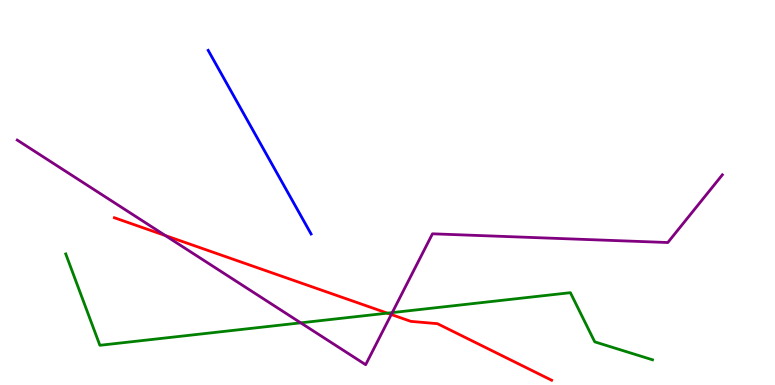[{'lines': ['blue', 'red'], 'intersections': []}, {'lines': ['green', 'red'], 'intersections': [{'x': 5.0, 'y': 1.87}]}, {'lines': ['purple', 'red'], 'intersections': [{'x': 2.13, 'y': 3.88}, {'x': 5.05, 'y': 1.83}]}, {'lines': ['blue', 'green'], 'intersections': []}, {'lines': ['blue', 'purple'], 'intersections': []}, {'lines': ['green', 'purple'], 'intersections': [{'x': 3.88, 'y': 1.61}, {'x': 5.06, 'y': 1.88}]}]